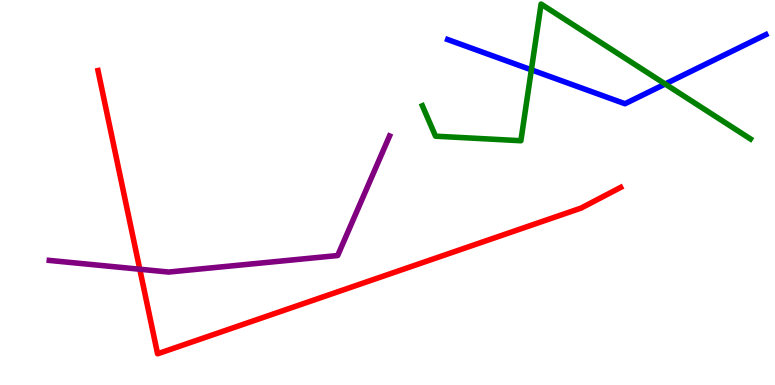[{'lines': ['blue', 'red'], 'intersections': []}, {'lines': ['green', 'red'], 'intersections': []}, {'lines': ['purple', 'red'], 'intersections': [{'x': 1.8, 'y': 3.01}]}, {'lines': ['blue', 'green'], 'intersections': [{'x': 6.86, 'y': 8.19}, {'x': 8.58, 'y': 7.82}]}, {'lines': ['blue', 'purple'], 'intersections': []}, {'lines': ['green', 'purple'], 'intersections': []}]